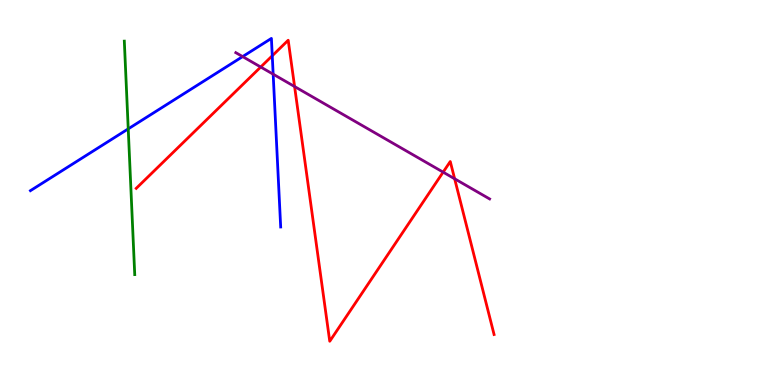[{'lines': ['blue', 'red'], 'intersections': [{'x': 3.51, 'y': 8.55}]}, {'lines': ['green', 'red'], 'intersections': []}, {'lines': ['purple', 'red'], 'intersections': [{'x': 3.36, 'y': 8.26}, {'x': 3.8, 'y': 7.75}, {'x': 5.72, 'y': 5.53}, {'x': 5.87, 'y': 5.36}]}, {'lines': ['blue', 'green'], 'intersections': [{'x': 1.65, 'y': 6.65}]}, {'lines': ['blue', 'purple'], 'intersections': [{'x': 3.13, 'y': 8.53}, {'x': 3.52, 'y': 8.07}]}, {'lines': ['green', 'purple'], 'intersections': []}]